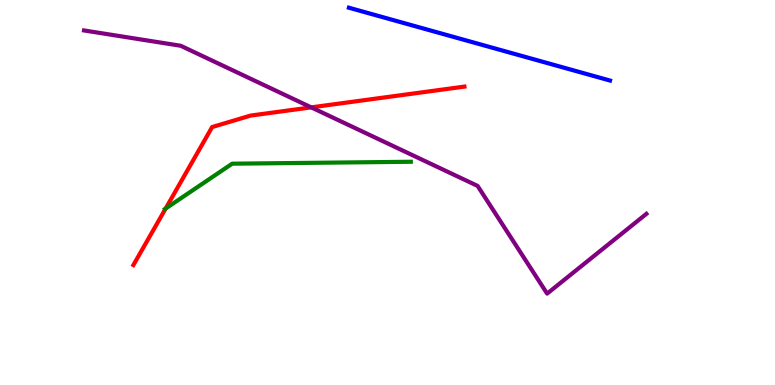[{'lines': ['blue', 'red'], 'intersections': []}, {'lines': ['green', 'red'], 'intersections': [{'x': 2.14, 'y': 4.58}]}, {'lines': ['purple', 'red'], 'intersections': [{'x': 4.02, 'y': 7.21}]}, {'lines': ['blue', 'green'], 'intersections': []}, {'lines': ['blue', 'purple'], 'intersections': []}, {'lines': ['green', 'purple'], 'intersections': []}]